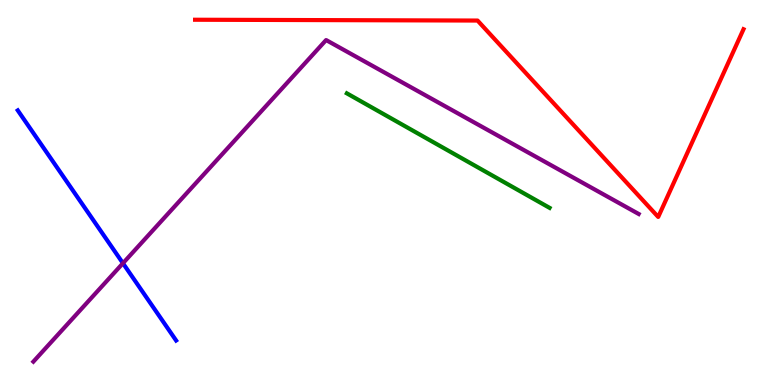[{'lines': ['blue', 'red'], 'intersections': []}, {'lines': ['green', 'red'], 'intersections': []}, {'lines': ['purple', 'red'], 'intersections': []}, {'lines': ['blue', 'green'], 'intersections': []}, {'lines': ['blue', 'purple'], 'intersections': [{'x': 1.59, 'y': 3.16}]}, {'lines': ['green', 'purple'], 'intersections': []}]